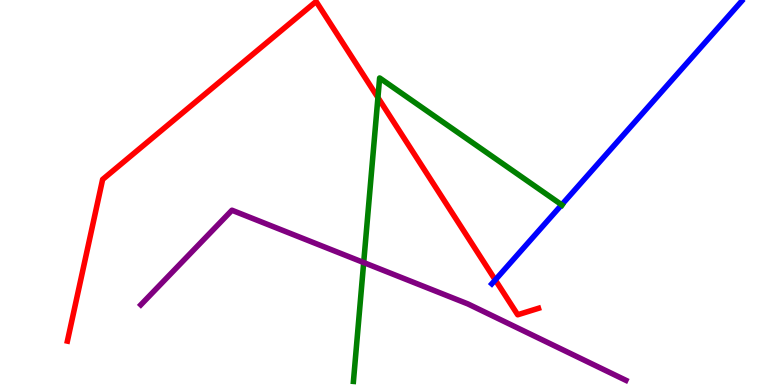[{'lines': ['blue', 'red'], 'intersections': [{'x': 6.39, 'y': 2.73}]}, {'lines': ['green', 'red'], 'intersections': [{'x': 4.88, 'y': 7.47}]}, {'lines': ['purple', 'red'], 'intersections': []}, {'lines': ['blue', 'green'], 'intersections': [{'x': 7.25, 'y': 4.68}]}, {'lines': ['blue', 'purple'], 'intersections': []}, {'lines': ['green', 'purple'], 'intersections': [{'x': 4.69, 'y': 3.18}]}]